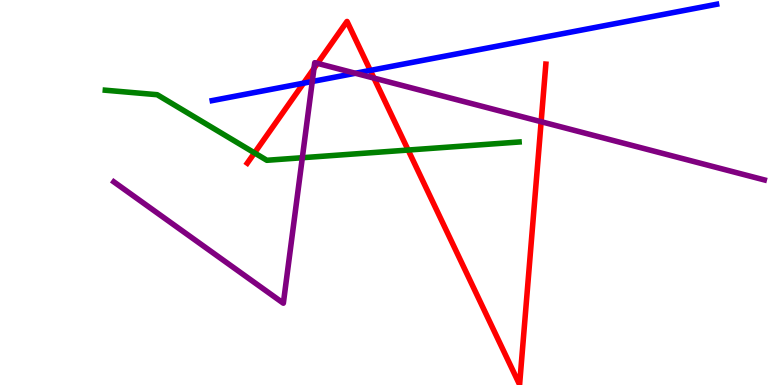[{'lines': ['blue', 'red'], 'intersections': [{'x': 3.92, 'y': 7.84}, {'x': 4.78, 'y': 8.17}]}, {'lines': ['green', 'red'], 'intersections': [{'x': 3.28, 'y': 6.03}, {'x': 5.27, 'y': 6.1}]}, {'lines': ['purple', 'red'], 'intersections': [{'x': 4.05, 'y': 8.22}, {'x': 4.1, 'y': 8.35}, {'x': 4.83, 'y': 7.97}, {'x': 6.98, 'y': 6.84}]}, {'lines': ['blue', 'green'], 'intersections': []}, {'lines': ['blue', 'purple'], 'intersections': [{'x': 4.03, 'y': 7.88}, {'x': 4.59, 'y': 8.1}]}, {'lines': ['green', 'purple'], 'intersections': [{'x': 3.9, 'y': 5.9}]}]